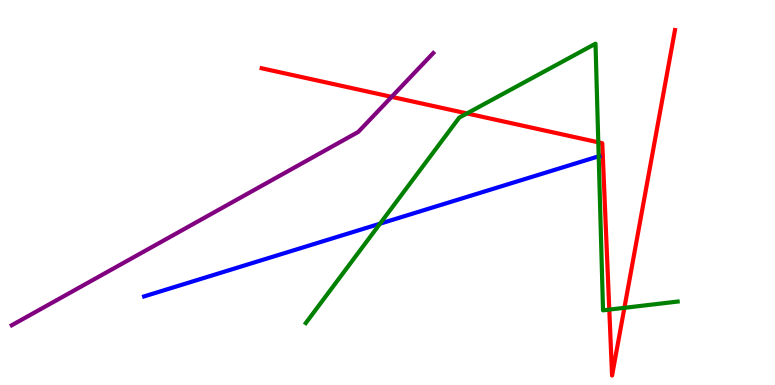[{'lines': ['blue', 'red'], 'intersections': []}, {'lines': ['green', 'red'], 'intersections': [{'x': 6.03, 'y': 7.05}, {'x': 7.72, 'y': 6.3}, {'x': 7.86, 'y': 1.96}, {'x': 8.06, 'y': 2.0}]}, {'lines': ['purple', 'red'], 'intersections': [{'x': 5.05, 'y': 7.48}]}, {'lines': ['blue', 'green'], 'intersections': [{'x': 4.9, 'y': 4.19}, {'x': 7.73, 'y': 5.94}]}, {'lines': ['blue', 'purple'], 'intersections': []}, {'lines': ['green', 'purple'], 'intersections': []}]